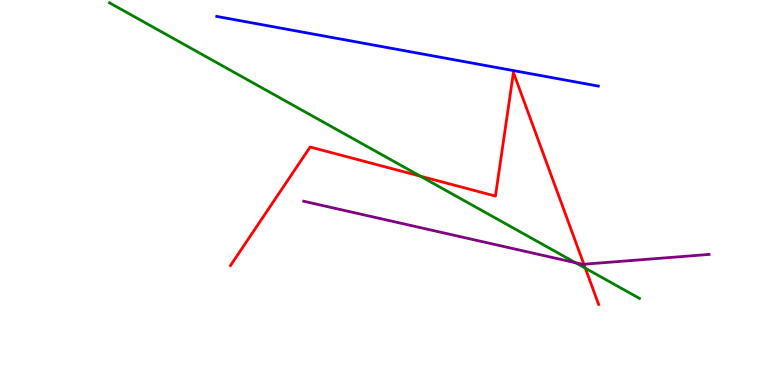[{'lines': ['blue', 'red'], 'intersections': []}, {'lines': ['green', 'red'], 'intersections': [{'x': 5.42, 'y': 5.42}, {'x': 7.55, 'y': 3.03}]}, {'lines': ['purple', 'red'], 'intersections': [{'x': 7.53, 'y': 3.14}]}, {'lines': ['blue', 'green'], 'intersections': []}, {'lines': ['blue', 'purple'], 'intersections': []}, {'lines': ['green', 'purple'], 'intersections': [{'x': 7.43, 'y': 3.18}]}]